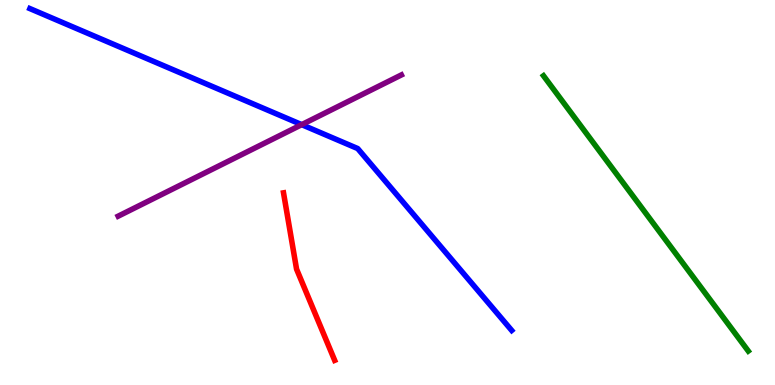[{'lines': ['blue', 'red'], 'intersections': []}, {'lines': ['green', 'red'], 'intersections': []}, {'lines': ['purple', 'red'], 'intersections': []}, {'lines': ['blue', 'green'], 'intersections': []}, {'lines': ['blue', 'purple'], 'intersections': [{'x': 3.89, 'y': 6.76}]}, {'lines': ['green', 'purple'], 'intersections': []}]